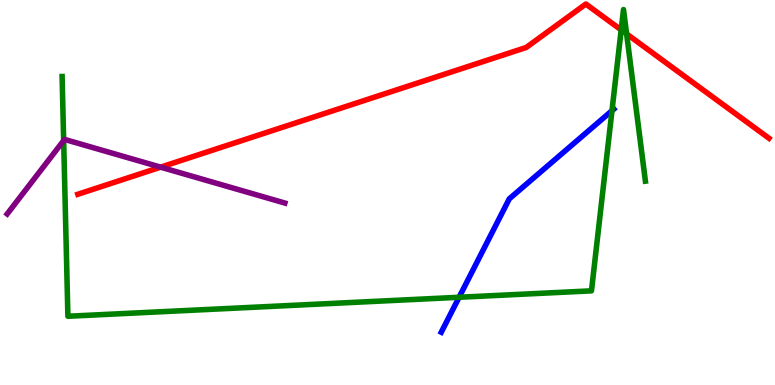[{'lines': ['blue', 'red'], 'intersections': []}, {'lines': ['green', 'red'], 'intersections': [{'x': 8.02, 'y': 9.22}, {'x': 8.09, 'y': 9.12}]}, {'lines': ['purple', 'red'], 'intersections': [{'x': 2.07, 'y': 5.66}]}, {'lines': ['blue', 'green'], 'intersections': [{'x': 5.92, 'y': 2.28}, {'x': 7.9, 'y': 7.13}]}, {'lines': ['blue', 'purple'], 'intersections': []}, {'lines': ['green', 'purple'], 'intersections': [{'x': 0.821, 'y': 6.35}]}]